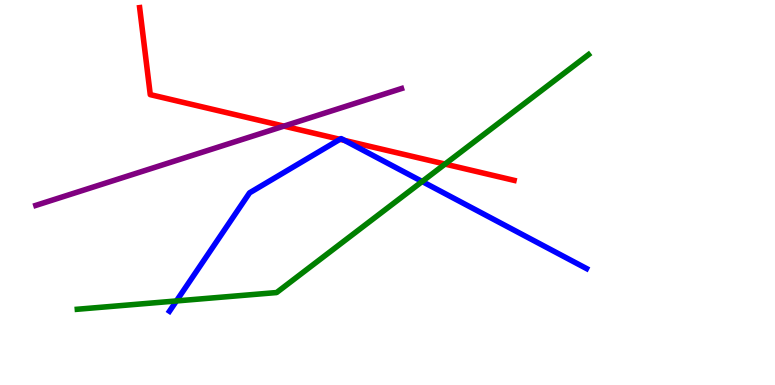[{'lines': ['blue', 'red'], 'intersections': [{'x': 4.39, 'y': 6.38}, {'x': 4.45, 'y': 6.35}]}, {'lines': ['green', 'red'], 'intersections': [{'x': 5.74, 'y': 5.74}]}, {'lines': ['purple', 'red'], 'intersections': [{'x': 3.66, 'y': 6.72}]}, {'lines': ['blue', 'green'], 'intersections': [{'x': 2.28, 'y': 2.18}, {'x': 5.45, 'y': 5.29}]}, {'lines': ['blue', 'purple'], 'intersections': []}, {'lines': ['green', 'purple'], 'intersections': []}]